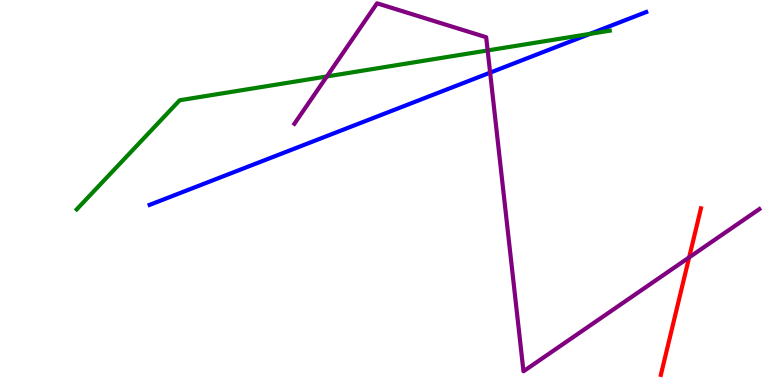[{'lines': ['blue', 'red'], 'intersections': []}, {'lines': ['green', 'red'], 'intersections': []}, {'lines': ['purple', 'red'], 'intersections': [{'x': 8.89, 'y': 3.31}]}, {'lines': ['blue', 'green'], 'intersections': [{'x': 7.61, 'y': 9.12}]}, {'lines': ['blue', 'purple'], 'intersections': [{'x': 6.32, 'y': 8.11}]}, {'lines': ['green', 'purple'], 'intersections': [{'x': 4.22, 'y': 8.01}, {'x': 6.29, 'y': 8.69}]}]